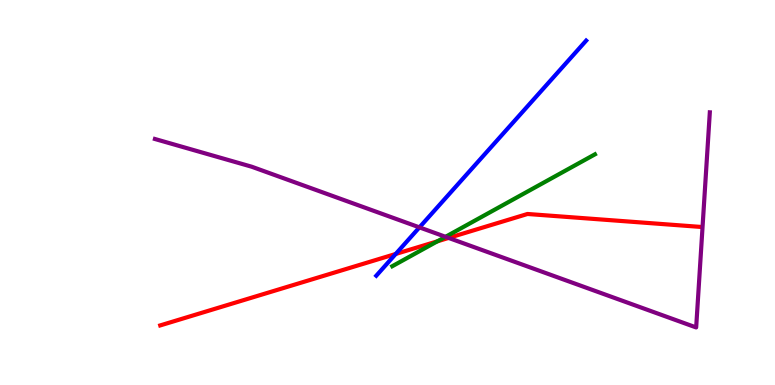[{'lines': ['blue', 'red'], 'intersections': [{'x': 5.11, 'y': 3.4}]}, {'lines': ['green', 'red'], 'intersections': [{'x': 5.64, 'y': 3.73}]}, {'lines': ['purple', 'red'], 'intersections': [{'x': 5.79, 'y': 3.82}]}, {'lines': ['blue', 'green'], 'intersections': []}, {'lines': ['blue', 'purple'], 'intersections': [{'x': 5.41, 'y': 4.09}]}, {'lines': ['green', 'purple'], 'intersections': [{'x': 5.75, 'y': 3.85}]}]